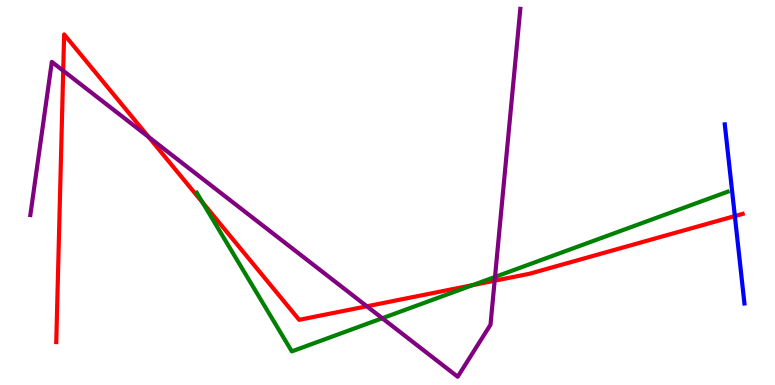[{'lines': ['blue', 'red'], 'intersections': [{'x': 9.48, 'y': 4.39}]}, {'lines': ['green', 'red'], 'intersections': [{'x': 2.61, 'y': 4.74}, {'x': 6.1, 'y': 2.59}]}, {'lines': ['purple', 'red'], 'intersections': [{'x': 0.816, 'y': 8.16}, {'x': 1.92, 'y': 6.44}, {'x': 4.73, 'y': 2.04}, {'x': 6.38, 'y': 2.71}]}, {'lines': ['blue', 'green'], 'intersections': []}, {'lines': ['blue', 'purple'], 'intersections': []}, {'lines': ['green', 'purple'], 'intersections': [{'x': 4.93, 'y': 1.73}, {'x': 6.39, 'y': 2.81}]}]